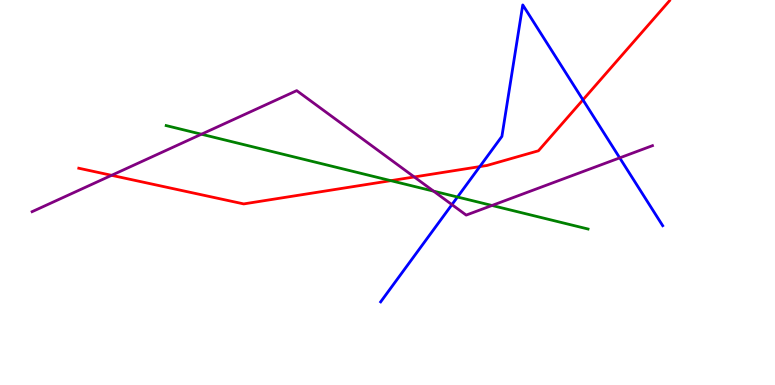[{'lines': ['blue', 'red'], 'intersections': [{'x': 6.19, 'y': 5.67}, {'x': 7.52, 'y': 7.41}]}, {'lines': ['green', 'red'], 'intersections': [{'x': 5.04, 'y': 5.31}]}, {'lines': ['purple', 'red'], 'intersections': [{'x': 1.44, 'y': 5.45}, {'x': 5.35, 'y': 5.4}]}, {'lines': ['blue', 'green'], 'intersections': [{'x': 5.9, 'y': 4.88}]}, {'lines': ['blue', 'purple'], 'intersections': [{'x': 5.83, 'y': 4.69}, {'x': 8.0, 'y': 5.9}]}, {'lines': ['green', 'purple'], 'intersections': [{'x': 2.6, 'y': 6.51}, {'x': 5.59, 'y': 5.04}, {'x': 6.35, 'y': 4.66}]}]